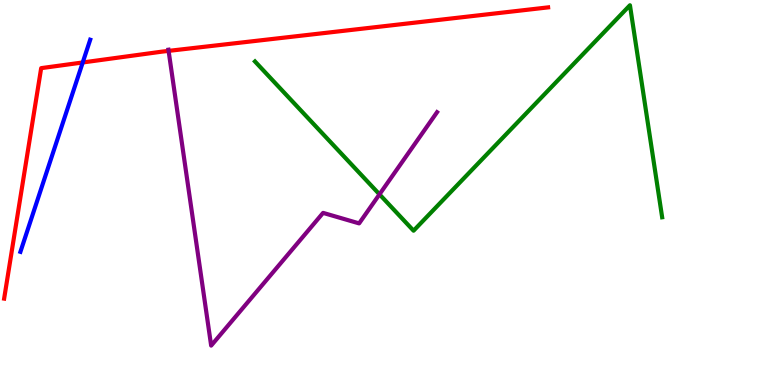[{'lines': ['blue', 'red'], 'intersections': [{'x': 1.07, 'y': 8.38}]}, {'lines': ['green', 'red'], 'intersections': []}, {'lines': ['purple', 'red'], 'intersections': [{'x': 2.18, 'y': 8.68}]}, {'lines': ['blue', 'green'], 'intersections': []}, {'lines': ['blue', 'purple'], 'intersections': []}, {'lines': ['green', 'purple'], 'intersections': [{'x': 4.9, 'y': 4.95}]}]